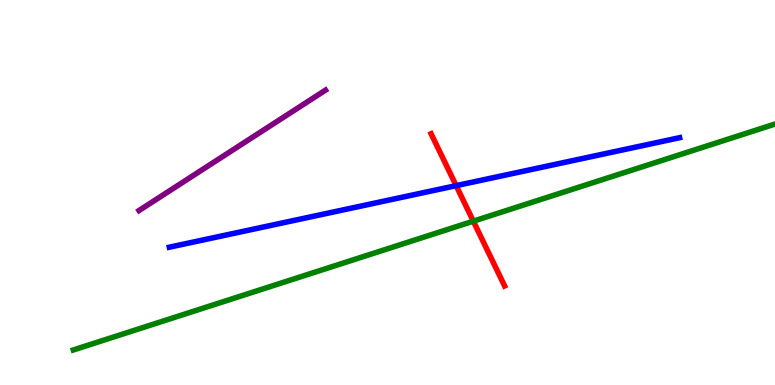[{'lines': ['blue', 'red'], 'intersections': [{'x': 5.89, 'y': 5.18}]}, {'lines': ['green', 'red'], 'intersections': [{'x': 6.11, 'y': 4.26}]}, {'lines': ['purple', 'red'], 'intersections': []}, {'lines': ['blue', 'green'], 'intersections': []}, {'lines': ['blue', 'purple'], 'intersections': []}, {'lines': ['green', 'purple'], 'intersections': []}]